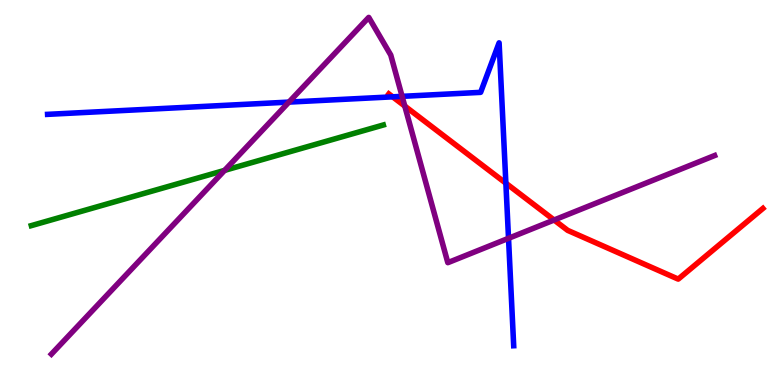[{'lines': ['blue', 'red'], 'intersections': [{'x': 5.07, 'y': 7.48}, {'x': 6.53, 'y': 5.24}]}, {'lines': ['green', 'red'], 'intersections': []}, {'lines': ['purple', 'red'], 'intersections': [{'x': 5.22, 'y': 7.25}, {'x': 7.15, 'y': 4.29}]}, {'lines': ['blue', 'green'], 'intersections': []}, {'lines': ['blue', 'purple'], 'intersections': [{'x': 3.73, 'y': 7.35}, {'x': 5.19, 'y': 7.5}, {'x': 6.56, 'y': 3.81}]}, {'lines': ['green', 'purple'], 'intersections': [{'x': 2.9, 'y': 5.57}]}]